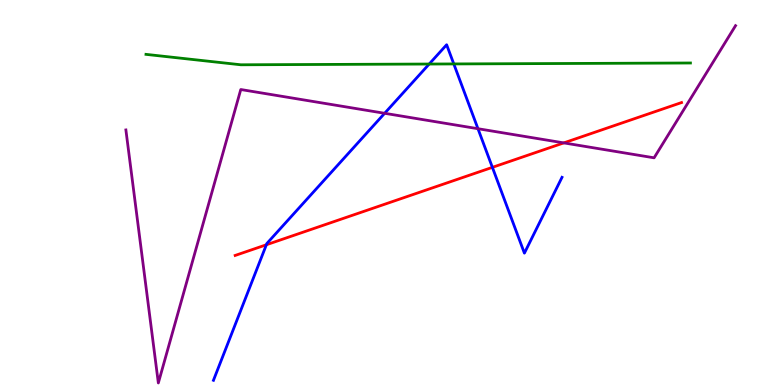[{'lines': ['blue', 'red'], 'intersections': [{'x': 3.44, 'y': 3.64}, {'x': 6.35, 'y': 5.65}]}, {'lines': ['green', 'red'], 'intersections': []}, {'lines': ['purple', 'red'], 'intersections': [{'x': 7.27, 'y': 6.29}]}, {'lines': ['blue', 'green'], 'intersections': [{'x': 5.54, 'y': 8.34}, {'x': 5.86, 'y': 8.34}]}, {'lines': ['blue', 'purple'], 'intersections': [{'x': 4.96, 'y': 7.06}, {'x': 6.17, 'y': 6.66}]}, {'lines': ['green', 'purple'], 'intersections': []}]